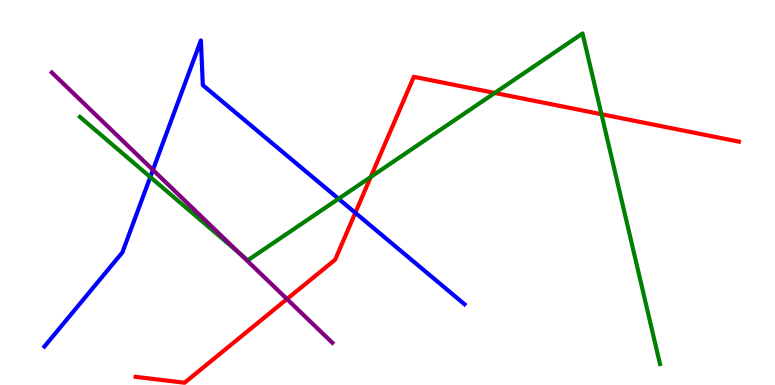[{'lines': ['blue', 'red'], 'intersections': [{'x': 4.58, 'y': 4.47}]}, {'lines': ['green', 'red'], 'intersections': [{'x': 4.78, 'y': 5.4}, {'x': 6.38, 'y': 7.59}, {'x': 7.76, 'y': 7.03}]}, {'lines': ['purple', 'red'], 'intersections': [{'x': 3.7, 'y': 2.23}]}, {'lines': ['blue', 'green'], 'intersections': [{'x': 1.94, 'y': 5.4}, {'x': 4.37, 'y': 4.84}]}, {'lines': ['blue', 'purple'], 'intersections': [{'x': 1.97, 'y': 5.59}]}, {'lines': ['green', 'purple'], 'intersections': [{'x': 3.09, 'y': 3.42}]}]